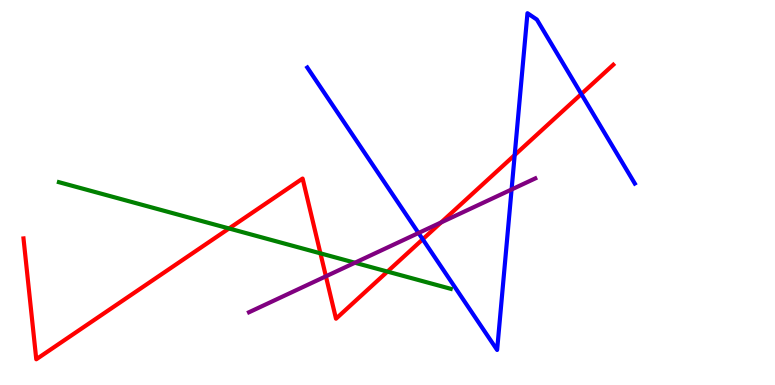[{'lines': ['blue', 'red'], 'intersections': [{'x': 5.45, 'y': 3.79}, {'x': 6.64, 'y': 5.97}, {'x': 7.5, 'y': 7.56}]}, {'lines': ['green', 'red'], 'intersections': [{'x': 2.96, 'y': 4.07}, {'x': 4.13, 'y': 3.42}, {'x': 5.0, 'y': 2.95}]}, {'lines': ['purple', 'red'], 'intersections': [{'x': 4.21, 'y': 2.82}, {'x': 5.69, 'y': 4.22}]}, {'lines': ['blue', 'green'], 'intersections': []}, {'lines': ['blue', 'purple'], 'intersections': [{'x': 5.4, 'y': 3.95}, {'x': 6.6, 'y': 5.08}]}, {'lines': ['green', 'purple'], 'intersections': [{'x': 4.58, 'y': 3.18}]}]